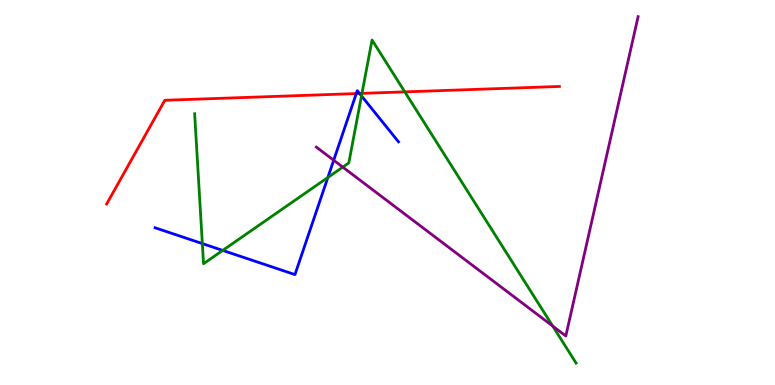[{'lines': ['blue', 'red'], 'intersections': [{'x': 4.6, 'y': 7.57}, {'x': 4.64, 'y': 7.57}]}, {'lines': ['green', 'red'], 'intersections': [{'x': 4.67, 'y': 7.57}, {'x': 5.22, 'y': 7.61}]}, {'lines': ['purple', 'red'], 'intersections': []}, {'lines': ['blue', 'green'], 'intersections': [{'x': 2.61, 'y': 3.67}, {'x': 2.87, 'y': 3.5}, {'x': 4.23, 'y': 5.39}, {'x': 4.66, 'y': 7.51}]}, {'lines': ['blue', 'purple'], 'intersections': [{'x': 4.31, 'y': 5.84}]}, {'lines': ['green', 'purple'], 'intersections': [{'x': 4.42, 'y': 5.66}, {'x': 7.13, 'y': 1.53}]}]